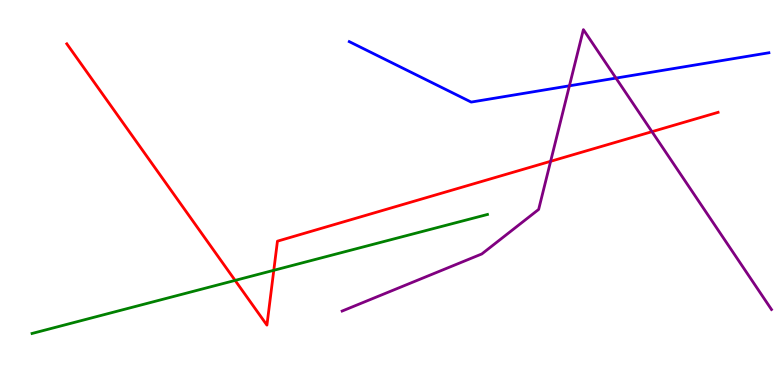[{'lines': ['blue', 'red'], 'intersections': []}, {'lines': ['green', 'red'], 'intersections': [{'x': 3.03, 'y': 2.72}, {'x': 3.53, 'y': 2.98}]}, {'lines': ['purple', 'red'], 'intersections': [{'x': 7.1, 'y': 5.81}, {'x': 8.41, 'y': 6.58}]}, {'lines': ['blue', 'green'], 'intersections': []}, {'lines': ['blue', 'purple'], 'intersections': [{'x': 7.35, 'y': 7.77}, {'x': 7.95, 'y': 7.97}]}, {'lines': ['green', 'purple'], 'intersections': []}]